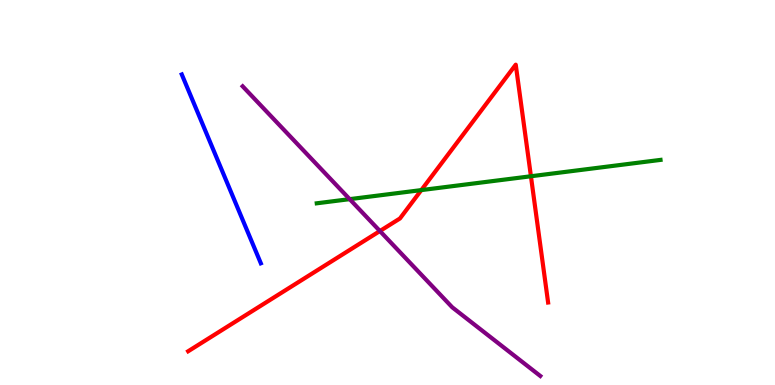[{'lines': ['blue', 'red'], 'intersections': []}, {'lines': ['green', 'red'], 'intersections': [{'x': 5.44, 'y': 5.06}, {'x': 6.85, 'y': 5.42}]}, {'lines': ['purple', 'red'], 'intersections': [{'x': 4.9, 'y': 4.0}]}, {'lines': ['blue', 'green'], 'intersections': []}, {'lines': ['blue', 'purple'], 'intersections': []}, {'lines': ['green', 'purple'], 'intersections': [{'x': 4.51, 'y': 4.83}]}]